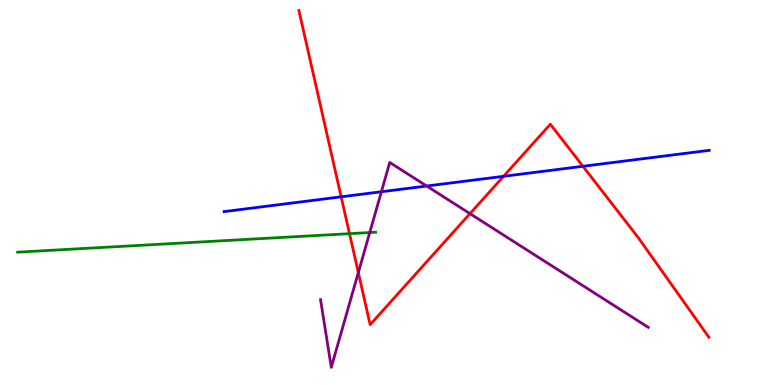[{'lines': ['blue', 'red'], 'intersections': [{'x': 4.4, 'y': 4.89}, {'x': 6.5, 'y': 5.42}, {'x': 7.52, 'y': 5.68}]}, {'lines': ['green', 'red'], 'intersections': [{'x': 4.51, 'y': 3.93}]}, {'lines': ['purple', 'red'], 'intersections': [{'x': 4.62, 'y': 2.92}, {'x': 6.06, 'y': 4.45}]}, {'lines': ['blue', 'green'], 'intersections': []}, {'lines': ['blue', 'purple'], 'intersections': [{'x': 4.92, 'y': 5.02}, {'x': 5.51, 'y': 5.17}]}, {'lines': ['green', 'purple'], 'intersections': [{'x': 4.77, 'y': 3.96}]}]